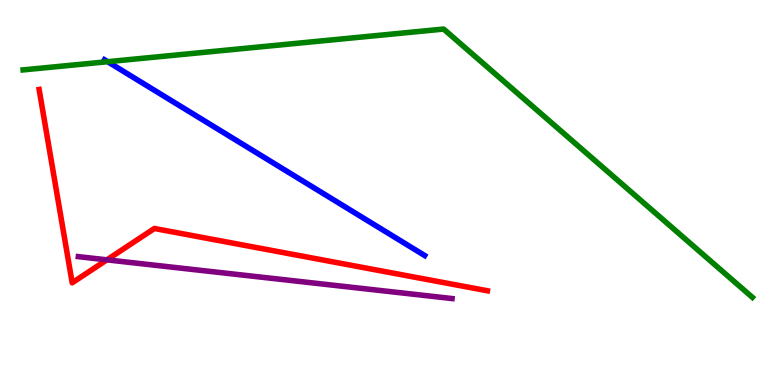[{'lines': ['blue', 'red'], 'intersections': []}, {'lines': ['green', 'red'], 'intersections': []}, {'lines': ['purple', 'red'], 'intersections': [{'x': 1.38, 'y': 3.25}]}, {'lines': ['blue', 'green'], 'intersections': [{'x': 1.39, 'y': 8.4}]}, {'lines': ['blue', 'purple'], 'intersections': []}, {'lines': ['green', 'purple'], 'intersections': []}]